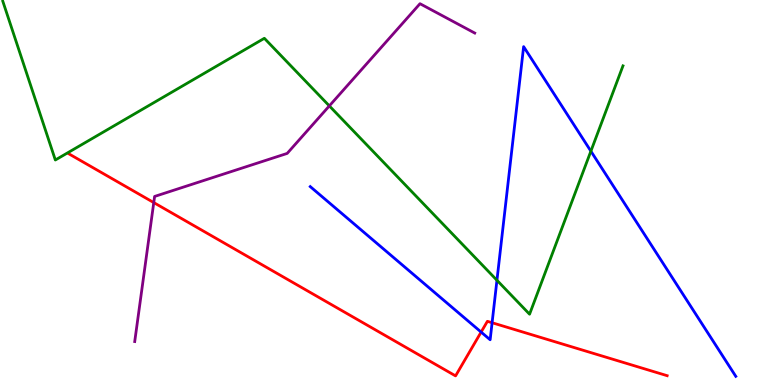[{'lines': ['blue', 'red'], 'intersections': [{'x': 6.21, 'y': 1.37}, {'x': 6.35, 'y': 1.62}]}, {'lines': ['green', 'red'], 'intersections': []}, {'lines': ['purple', 'red'], 'intersections': [{'x': 1.98, 'y': 4.74}]}, {'lines': ['blue', 'green'], 'intersections': [{'x': 6.41, 'y': 2.72}, {'x': 7.62, 'y': 6.07}]}, {'lines': ['blue', 'purple'], 'intersections': []}, {'lines': ['green', 'purple'], 'intersections': [{'x': 4.25, 'y': 7.25}]}]